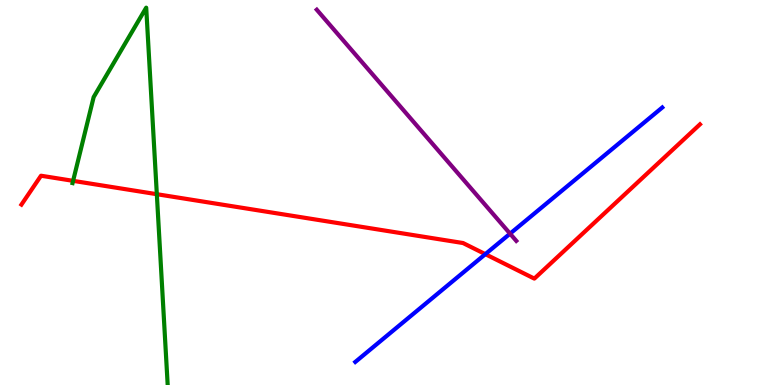[{'lines': ['blue', 'red'], 'intersections': [{'x': 6.26, 'y': 3.4}]}, {'lines': ['green', 'red'], 'intersections': [{'x': 0.943, 'y': 5.3}, {'x': 2.02, 'y': 4.96}]}, {'lines': ['purple', 'red'], 'intersections': []}, {'lines': ['blue', 'green'], 'intersections': []}, {'lines': ['blue', 'purple'], 'intersections': [{'x': 6.58, 'y': 3.93}]}, {'lines': ['green', 'purple'], 'intersections': []}]